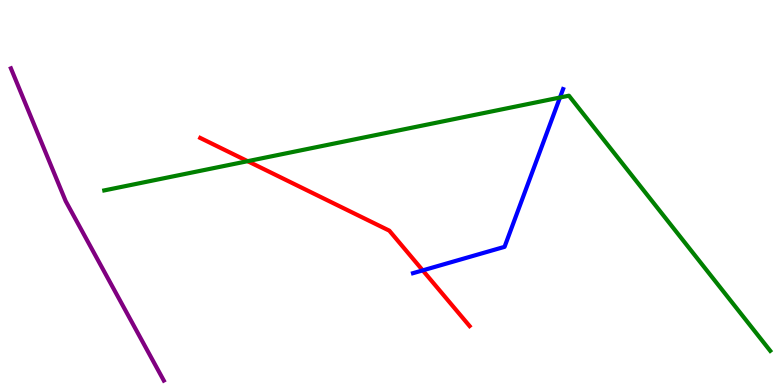[{'lines': ['blue', 'red'], 'intersections': [{'x': 5.45, 'y': 2.98}]}, {'lines': ['green', 'red'], 'intersections': [{'x': 3.2, 'y': 5.81}]}, {'lines': ['purple', 'red'], 'intersections': []}, {'lines': ['blue', 'green'], 'intersections': [{'x': 7.23, 'y': 7.47}]}, {'lines': ['blue', 'purple'], 'intersections': []}, {'lines': ['green', 'purple'], 'intersections': []}]